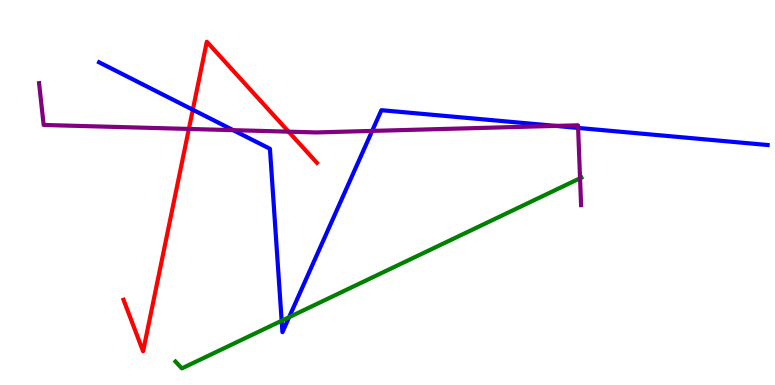[{'lines': ['blue', 'red'], 'intersections': [{'x': 2.49, 'y': 7.15}]}, {'lines': ['green', 'red'], 'intersections': []}, {'lines': ['purple', 'red'], 'intersections': [{'x': 2.44, 'y': 6.65}, {'x': 3.72, 'y': 6.58}]}, {'lines': ['blue', 'green'], 'intersections': [{'x': 3.63, 'y': 1.67}, {'x': 3.73, 'y': 1.76}]}, {'lines': ['blue', 'purple'], 'intersections': [{'x': 3.01, 'y': 6.62}, {'x': 4.8, 'y': 6.6}, {'x': 7.17, 'y': 6.73}, {'x': 7.46, 'y': 6.68}]}, {'lines': ['green', 'purple'], 'intersections': [{'x': 7.48, 'y': 5.37}]}]